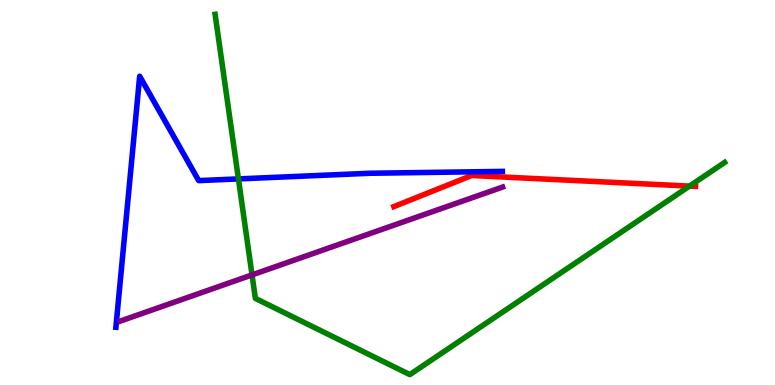[{'lines': ['blue', 'red'], 'intersections': []}, {'lines': ['green', 'red'], 'intersections': [{'x': 8.9, 'y': 5.17}]}, {'lines': ['purple', 'red'], 'intersections': []}, {'lines': ['blue', 'green'], 'intersections': [{'x': 3.08, 'y': 5.35}]}, {'lines': ['blue', 'purple'], 'intersections': []}, {'lines': ['green', 'purple'], 'intersections': [{'x': 3.25, 'y': 2.86}]}]